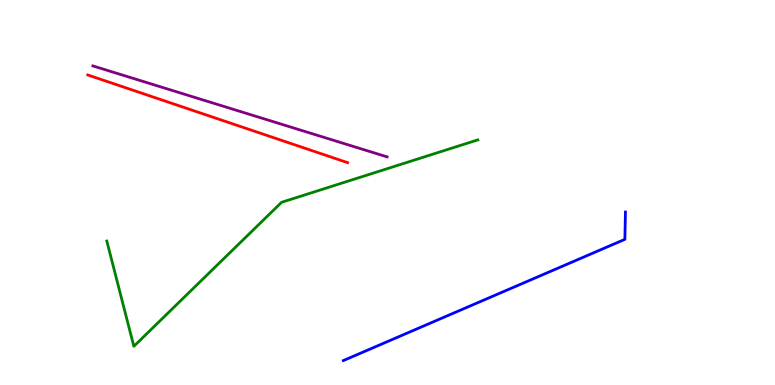[{'lines': ['blue', 'red'], 'intersections': []}, {'lines': ['green', 'red'], 'intersections': []}, {'lines': ['purple', 'red'], 'intersections': []}, {'lines': ['blue', 'green'], 'intersections': []}, {'lines': ['blue', 'purple'], 'intersections': []}, {'lines': ['green', 'purple'], 'intersections': []}]